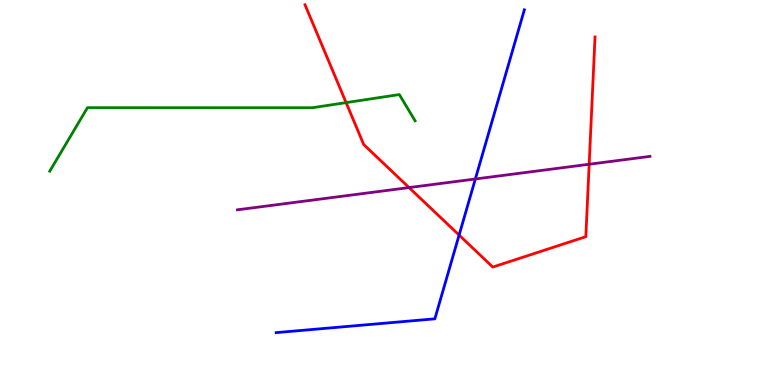[{'lines': ['blue', 'red'], 'intersections': [{'x': 5.92, 'y': 3.89}]}, {'lines': ['green', 'red'], 'intersections': [{'x': 4.47, 'y': 7.33}]}, {'lines': ['purple', 'red'], 'intersections': [{'x': 5.28, 'y': 5.13}, {'x': 7.6, 'y': 5.73}]}, {'lines': ['blue', 'green'], 'intersections': []}, {'lines': ['blue', 'purple'], 'intersections': [{'x': 6.13, 'y': 5.35}]}, {'lines': ['green', 'purple'], 'intersections': []}]